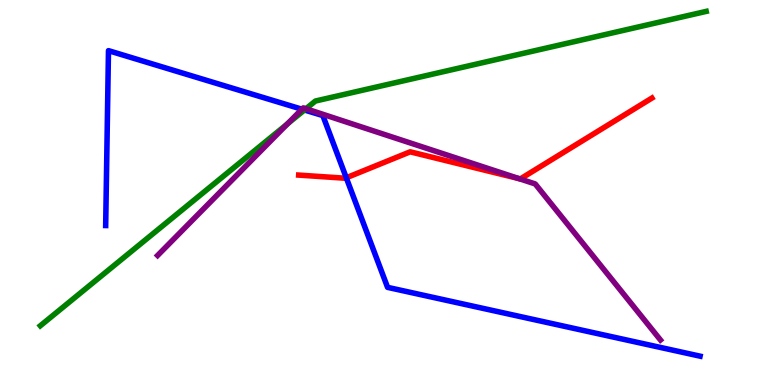[{'lines': ['blue', 'red'], 'intersections': [{'x': 4.47, 'y': 5.38}]}, {'lines': ['green', 'red'], 'intersections': []}, {'lines': ['purple', 'red'], 'intersections': [{'x': 6.7, 'y': 5.36}]}, {'lines': ['blue', 'green'], 'intersections': [{'x': 3.93, 'y': 7.14}]}, {'lines': ['blue', 'purple'], 'intersections': [{'x': 3.9, 'y': 7.16}]}, {'lines': ['green', 'purple'], 'intersections': [{'x': 3.71, 'y': 6.78}, {'x': 3.95, 'y': 7.18}]}]